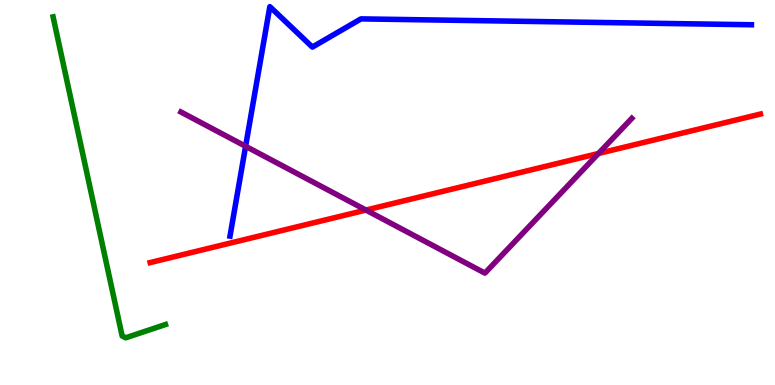[{'lines': ['blue', 'red'], 'intersections': []}, {'lines': ['green', 'red'], 'intersections': []}, {'lines': ['purple', 'red'], 'intersections': [{'x': 4.72, 'y': 4.54}, {'x': 7.72, 'y': 6.01}]}, {'lines': ['blue', 'green'], 'intersections': []}, {'lines': ['blue', 'purple'], 'intersections': [{'x': 3.17, 'y': 6.2}]}, {'lines': ['green', 'purple'], 'intersections': []}]